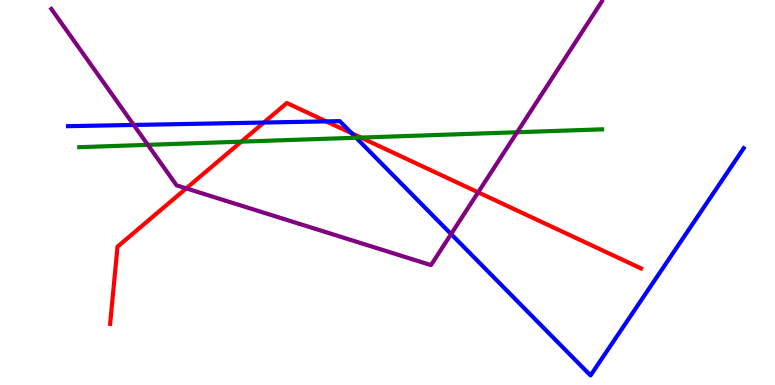[{'lines': ['blue', 'red'], 'intersections': [{'x': 3.4, 'y': 6.82}, {'x': 4.21, 'y': 6.85}, {'x': 4.54, 'y': 6.54}]}, {'lines': ['green', 'red'], 'intersections': [{'x': 3.11, 'y': 6.32}, {'x': 4.66, 'y': 6.43}]}, {'lines': ['purple', 'red'], 'intersections': [{'x': 2.4, 'y': 5.11}, {'x': 6.17, 'y': 5.0}]}, {'lines': ['blue', 'green'], 'intersections': [{'x': 4.59, 'y': 6.42}]}, {'lines': ['blue', 'purple'], 'intersections': [{'x': 1.73, 'y': 6.75}, {'x': 5.82, 'y': 3.92}]}, {'lines': ['green', 'purple'], 'intersections': [{'x': 1.91, 'y': 6.24}, {'x': 6.67, 'y': 6.57}]}]